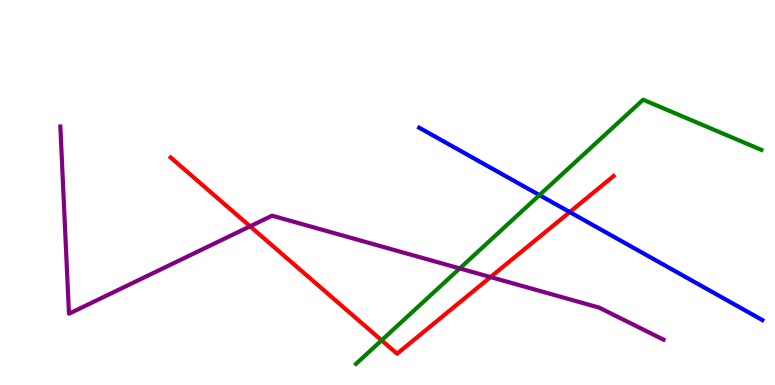[{'lines': ['blue', 'red'], 'intersections': [{'x': 7.35, 'y': 4.49}]}, {'lines': ['green', 'red'], 'intersections': [{'x': 4.92, 'y': 1.16}]}, {'lines': ['purple', 'red'], 'intersections': [{'x': 3.23, 'y': 4.12}, {'x': 6.33, 'y': 2.8}]}, {'lines': ['blue', 'green'], 'intersections': [{'x': 6.96, 'y': 4.93}]}, {'lines': ['blue', 'purple'], 'intersections': []}, {'lines': ['green', 'purple'], 'intersections': [{'x': 5.93, 'y': 3.03}]}]